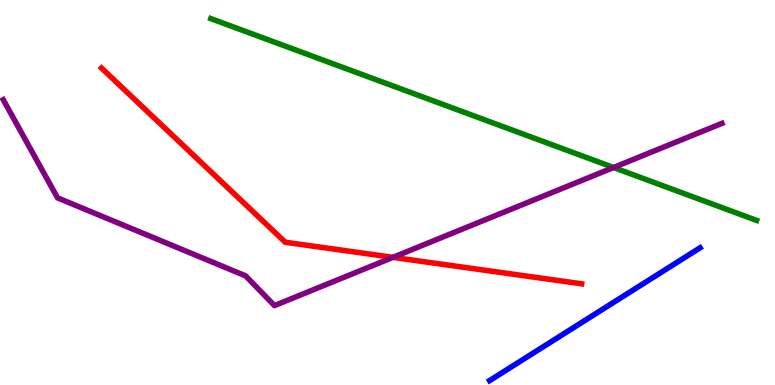[{'lines': ['blue', 'red'], 'intersections': []}, {'lines': ['green', 'red'], 'intersections': []}, {'lines': ['purple', 'red'], 'intersections': [{'x': 5.07, 'y': 3.32}]}, {'lines': ['blue', 'green'], 'intersections': []}, {'lines': ['blue', 'purple'], 'intersections': []}, {'lines': ['green', 'purple'], 'intersections': [{'x': 7.92, 'y': 5.65}]}]